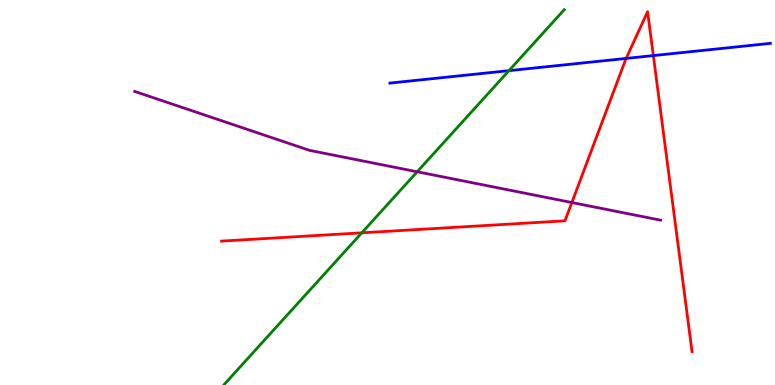[{'lines': ['blue', 'red'], 'intersections': [{'x': 8.08, 'y': 8.48}, {'x': 8.43, 'y': 8.56}]}, {'lines': ['green', 'red'], 'intersections': [{'x': 4.67, 'y': 3.95}]}, {'lines': ['purple', 'red'], 'intersections': [{'x': 7.38, 'y': 4.74}]}, {'lines': ['blue', 'green'], 'intersections': [{'x': 6.57, 'y': 8.16}]}, {'lines': ['blue', 'purple'], 'intersections': []}, {'lines': ['green', 'purple'], 'intersections': [{'x': 5.38, 'y': 5.54}]}]